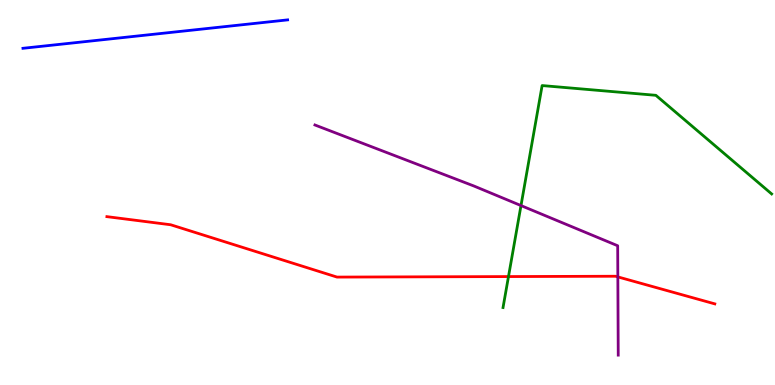[{'lines': ['blue', 'red'], 'intersections': []}, {'lines': ['green', 'red'], 'intersections': [{'x': 6.56, 'y': 2.82}]}, {'lines': ['purple', 'red'], 'intersections': [{'x': 7.97, 'y': 2.81}]}, {'lines': ['blue', 'green'], 'intersections': []}, {'lines': ['blue', 'purple'], 'intersections': []}, {'lines': ['green', 'purple'], 'intersections': [{'x': 6.72, 'y': 4.66}]}]